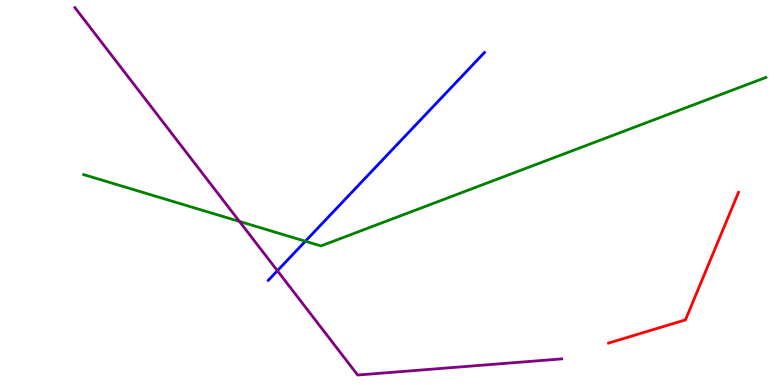[{'lines': ['blue', 'red'], 'intersections': []}, {'lines': ['green', 'red'], 'intersections': []}, {'lines': ['purple', 'red'], 'intersections': []}, {'lines': ['blue', 'green'], 'intersections': [{'x': 3.94, 'y': 3.73}]}, {'lines': ['blue', 'purple'], 'intersections': [{'x': 3.58, 'y': 2.97}]}, {'lines': ['green', 'purple'], 'intersections': [{'x': 3.09, 'y': 4.25}]}]